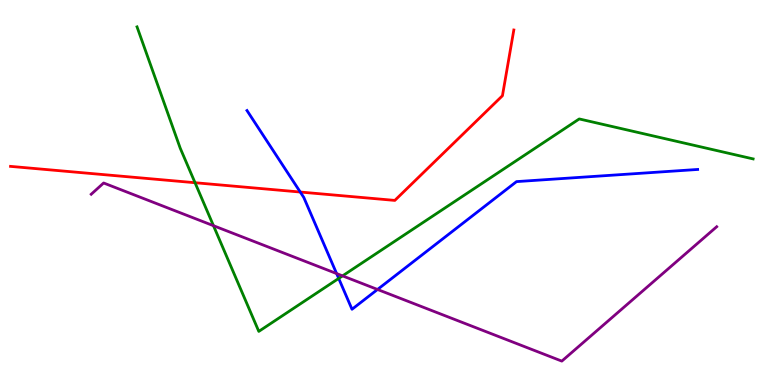[{'lines': ['blue', 'red'], 'intersections': [{'x': 3.87, 'y': 5.01}]}, {'lines': ['green', 'red'], 'intersections': [{'x': 2.52, 'y': 5.25}]}, {'lines': ['purple', 'red'], 'intersections': []}, {'lines': ['blue', 'green'], 'intersections': [{'x': 4.37, 'y': 2.77}]}, {'lines': ['blue', 'purple'], 'intersections': [{'x': 4.34, 'y': 2.89}, {'x': 4.87, 'y': 2.48}]}, {'lines': ['green', 'purple'], 'intersections': [{'x': 2.75, 'y': 4.14}, {'x': 4.42, 'y': 2.83}]}]